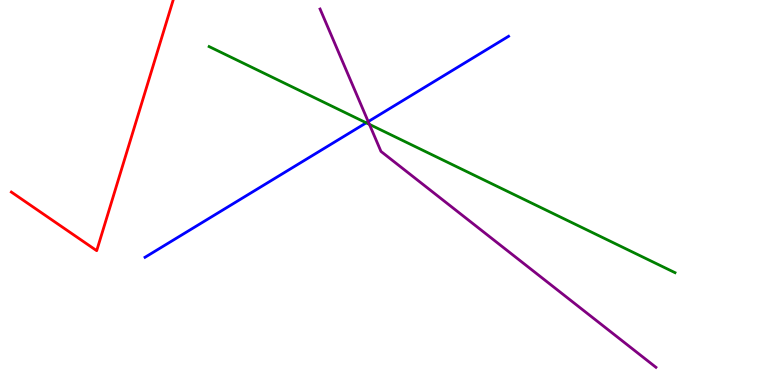[{'lines': ['blue', 'red'], 'intersections': []}, {'lines': ['green', 'red'], 'intersections': []}, {'lines': ['purple', 'red'], 'intersections': []}, {'lines': ['blue', 'green'], 'intersections': [{'x': 4.73, 'y': 6.81}]}, {'lines': ['blue', 'purple'], 'intersections': [{'x': 4.75, 'y': 6.84}]}, {'lines': ['green', 'purple'], 'intersections': [{'x': 4.77, 'y': 6.77}]}]